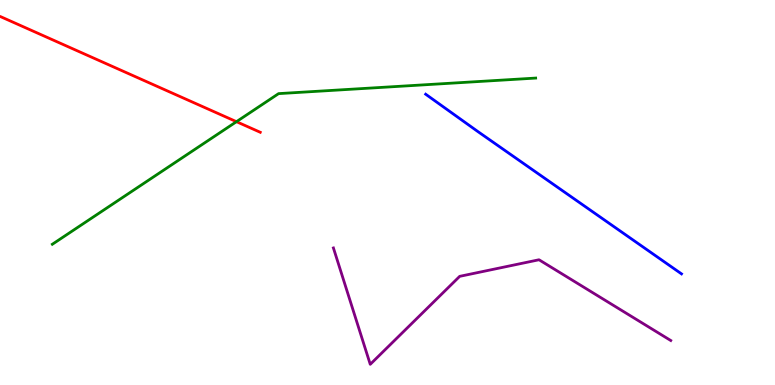[{'lines': ['blue', 'red'], 'intersections': []}, {'lines': ['green', 'red'], 'intersections': [{'x': 3.05, 'y': 6.84}]}, {'lines': ['purple', 'red'], 'intersections': []}, {'lines': ['blue', 'green'], 'intersections': []}, {'lines': ['blue', 'purple'], 'intersections': []}, {'lines': ['green', 'purple'], 'intersections': []}]